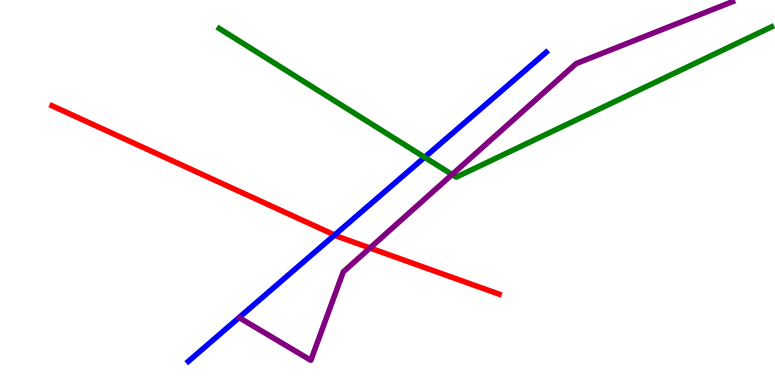[{'lines': ['blue', 'red'], 'intersections': [{'x': 4.32, 'y': 3.9}]}, {'lines': ['green', 'red'], 'intersections': []}, {'lines': ['purple', 'red'], 'intersections': [{'x': 4.77, 'y': 3.56}]}, {'lines': ['blue', 'green'], 'intersections': [{'x': 5.48, 'y': 5.91}]}, {'lines': ['blue', 'purple'], 'intersections': []}, {'lines': ['green', 'purple'], 'intersections': [{'x': 5.83, 'y': 5.47}]}]